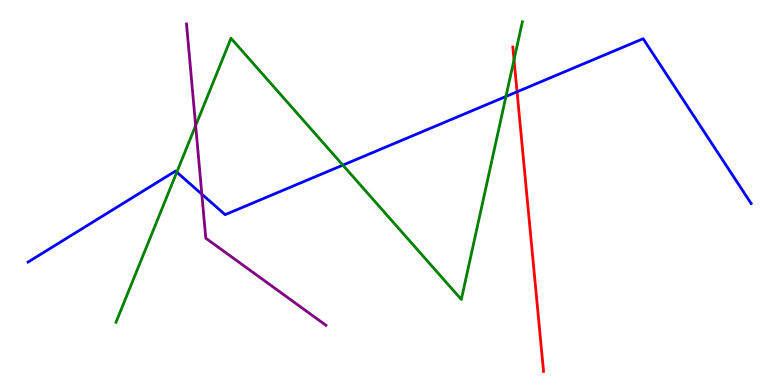[{'lines': ['blue', 'red'], 'intersections': [{'x': 6.67, 'y': 7.62}]}, {'lines': ['green', 'red'], 'intersections': [{'x': 6.63, 'y': 8.45}]}, {'lines': ['purple', 'red'], 'intersections': []}, {'lines': ['blue', 'green'], 'intersections': [{'x': 2.28, 'y': 5.53}, {'x': 4.42, 'y': 5.71}, {'x': 6.53, 'y': 7.49}]}, {'lines': ['blue', 'purple'], 'intersections': [{'x': 2.6, 'y': 4.96}]}, {'lines': ['green', 'purple'], 'intersections': [{'x': 2.52, 'y': 6.74}]}]